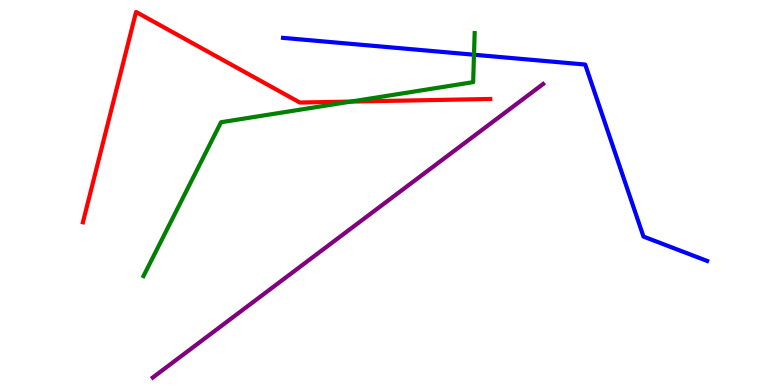[{'lines': ['blue', 'red'], 'intersections': []}, {'lines': ['green', 'red'], 'intersections': [{'x': 4.53, 'y': 7.36}]}, {'lines': ['purple', 'red'], 'intersections': []}, {'lines': ['blue', 'green'], 'intersections': [{'x': 6.12, 'y': 8.58}]}, {'lines': ['blue', 'purple'], 'intersections': []}, {'lines': ['green', 'purple'], 'intersections': []}]